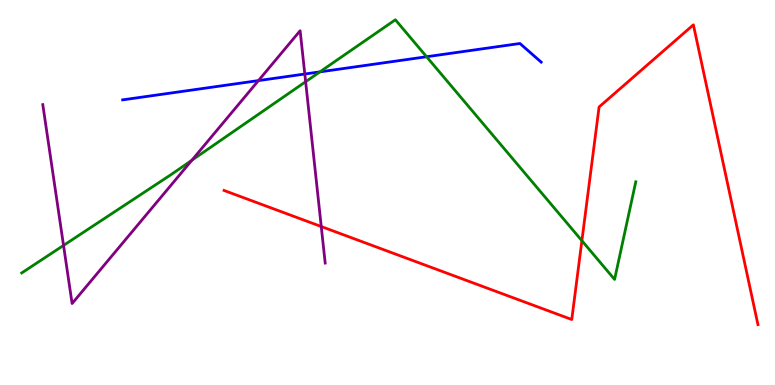[{'lines': ['blue', 'red'], 'intersections': []}, {'lines': ['green', 'red'], 'intersections': [{'x': 7.51, 'y': 3.75}]}, {'lines': ['purple', 'red'], 'intersections': [{'x': 4.15, 'y': 4.12}]}, {'lines': ['blue', 'green'], 'intersections': [{'x': 4.13, 'y': 8.13}, {'x': 5.5, 'y': 8.53}]}, {'lines': ['blue', 'purple'], 'intersections': [{'x': 3.33, 'y': 7.91}, {'x': 3.93, 'y': 8.08}]}, {'lines': ['green', 'purple'], 'intersections': [{'x': 0.82, 'y': 3.63}, {'x': 2.48, 'y': 5.84}, {'x': 3.94, 'y': 7.88}]}]